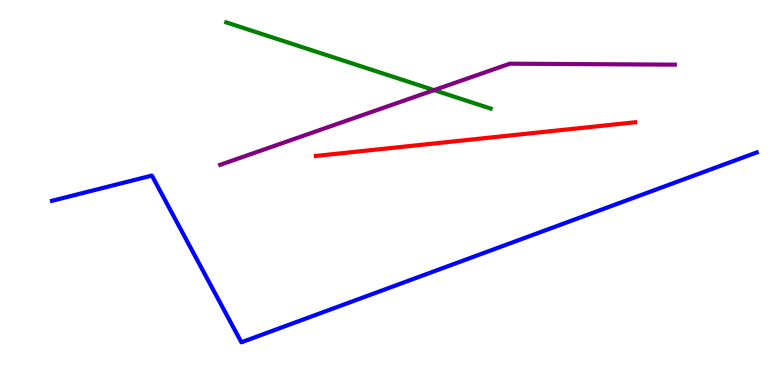[{'lines': ['blue', 'red'], 'intersections': []}, {'lines': ['green', 'red'], 'intersections': []}, {'lines': ['purple', 'red'], 'intersections': []}, {'lines': ['blue', 'green'], 'intersections': []}, {'lines': ['blue', 'purple'], 'intersections': []}, {'lines': ['green', 'purple'], 'intersections': [{'x': 5.6, 'y': 7.66}]}]